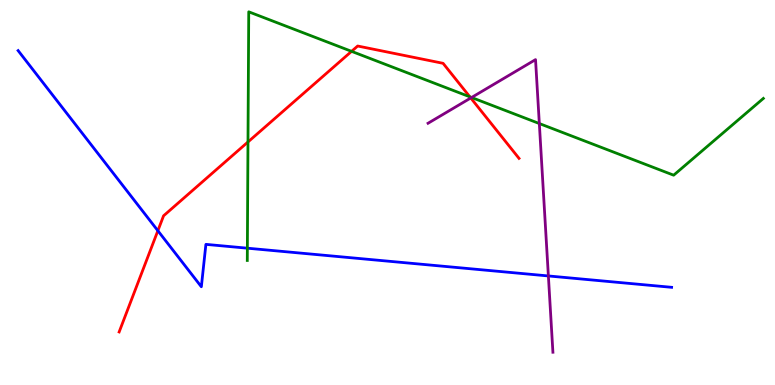[{'lines': ['blue', 'red'], 'intersections': [{'x': 2.04, 'y': 4.01}]}, {'lines': ['green', 'red'], 'intersections': [{'x': 3.2, 'y': 6.31}, {'x': 4.54, 'y': 8.67}, {'x': 6.06, 'y': 7.48}]}, {'lines': ['purple', 'red'], 'intersections': [{'x': 6.07, 'y': 7.46}]}, {'lines': ['blue', 'green'], 'intersections': [{'x': 3.19, 'y': 3.55}]}, {'lines': ['blue', 'purple'], 'intersections': [{'x': 7.08, 'y': 2.83}]}, {'lines': ['green', 'purple'], 'intersections': [{'x': 6.08, 'y': 7.47}, {'x': 6.96, 'y': 6.79}]}]